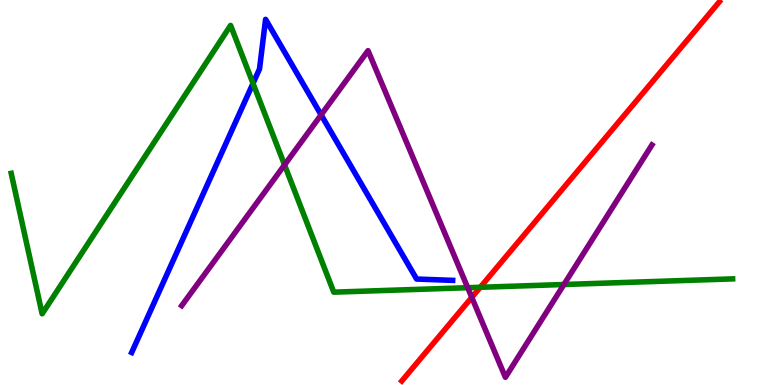[{'lines': ['blue', 'red'], 'intersections': []}, {'lines': ['green', 'red'], 'intersections': [{'x': 6.2, 'y': 2.54}]}, {'lines': ['purple', 'red'], 'intersections': [{'x': 6.09, 'y': 2.28}]}, {'lines': ['blue', 'green'], 'intersections': [{'x': 3.26, 'y': 7.83}]}, {'lines': ['blue', 'purple'], 'intersections': [{'x': 4.14, 'y': 7.02}]}, {'lines': ['green', 'purple'], 'intersections': [{'x': 3.67, 'y': 5.72}, {'x': 6.04, 'y': 2.53}, {'x': 7.28, 'y': 2.61}]}]